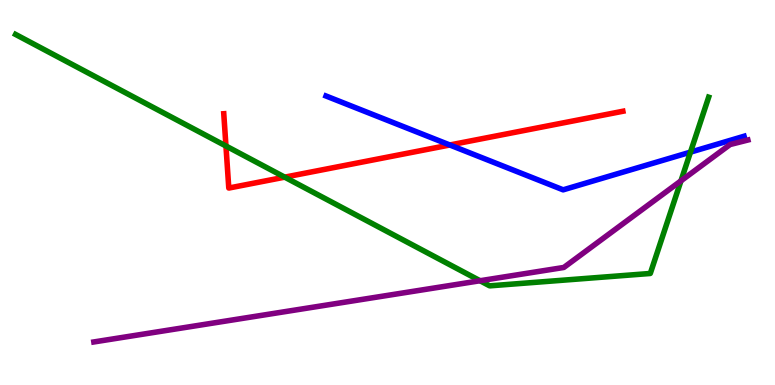[{'lines': ['blue', 'red'], 'intersections': [{'x': 5.8, 'y': 6.23}]}, {'lines': ['green', 'red'], 'intersections': [{'x': 2.92, 'y': 6.21}, {'x': 3.67, 'y': 5.4}]}, {'lines': ['purple', 'red'], 'intersections': []}, {'lines': ['blue', 'green'], 'intersections': [{'x': 8.91, 'y': 6.05}]}, {'lines': ['blue', 'purple'], 'intersections': []}, {'lines': ['green', 'purple'], 'intersections': [{'x': 6.19, 'y': 2.71}, {'x': 8.79, 'y': 5.3}]}]